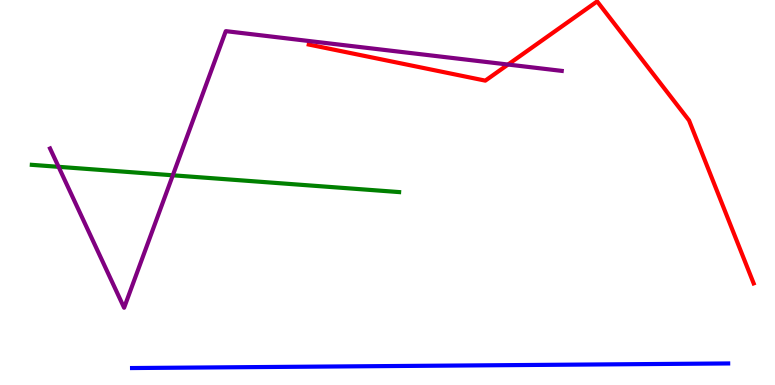[{'lines': ['blue', 'red'], 'intersections': []}, {'lines': ['green', 'red'], 'intersections': []}, {'lines': ['purple', 'red'], 'intersections': [{'x': 6.56, 'y': 8.32}]}, {'lines': ['blue', 'green'], 'intersections': []}, {'lines': ['blue', 'purple'], 'intersections': []}, {'lines': ['green', 'purple'], 'intersections': [{'x': 0.756, 'y': 5.67}, {'x': 2.23, 'y': 5.45}]}]